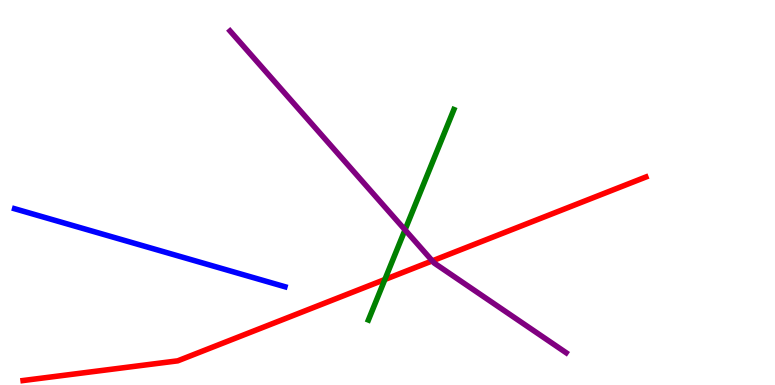[{'lines': ['blue', 'red'], 'intersections': []}, {'lines': ['green', 'red'], 'intersections': [{'x': 4.97, 'y': 2.74}]}, {'lines': ['purple', 'red'], 'intersections': [{'x': 5.58, 'y': 3.22}]}, {'lines': ['blue', 'green'], 'intersections': []}, {'lines': ['blue', 'purple'], 'intersections': []}, {'lines': ['green', 'purple'], 'intersections': [{'x': 5.23, 'y': 4.03}]}]